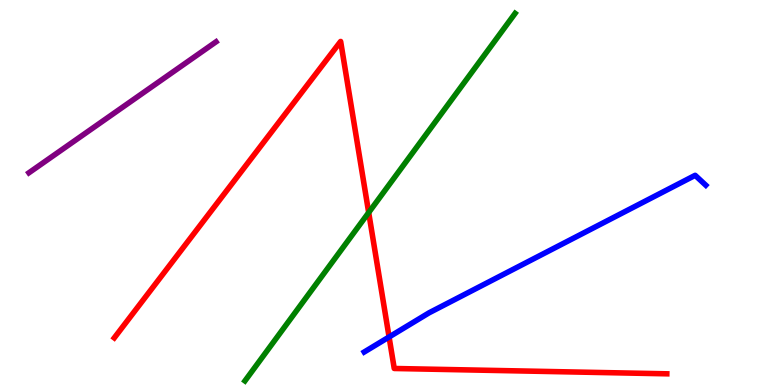[{'lines': ['blue', 'red'], 'intersections': [{'x': 5.02, 'y': 1.25}]}, {'lines': ['green', 'red'], 'intersections': [{'x': 4.76, 'y': 4.48}]}, {'lines': ['purple', 'red'], 'intersections': []}, {'lines': ['blue', 'green'], 'intersections': []}, {'lines': ['blue', 'purple'], 'intersections': []}, {'lines': ['green', 'purple'], 'intersections': []}]